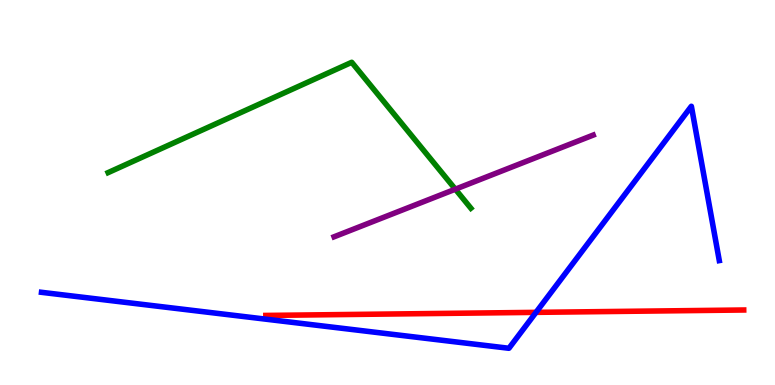[{'lines': ['blue', 'red'], 'intersections': [{'x': 6.92, 'y': 1.89}]}, {'lines': ['green', 'red'], 'intersections': []}, {'lines': ['purple', 'red'], 'intersections': []}, {'lines': ['blue', 'green'], 'intersections': []}, {'lines': ['blue', 'purple'], 'intersections': []}, {'lines': ['green', 'purple'], 'intersections': [{'x': 5.88, 'y': 5.09}]}]